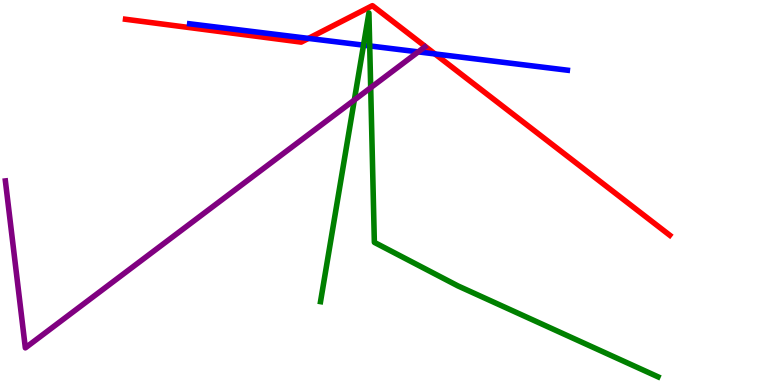[{'lines': ['blue', 'red'], 'intersections': [{'x': 3.98, 'y': 9.0}, {'x': 5.61, 'y': 8.6}]}, {'lines': ['green', 'red'], 'intersections': []}, {'lines': ['purple', 'red'], 'intersections': []}, {'lines': ['blue', 'green'], 'intersections': [{'x': 4.69, 'y': 8.83}, {'x': 4.77, 'y': 8.81}]}, {'lines': ['blue', 'purple'], 'intersections': [{'x': 5.4, 'y': 8.65}]}, {'lines': ['green', 'purple'], 'intersections': [{'x': 4.57, 'y': 7.4}, {'x': 4.78, 'y': 7.72}]}]